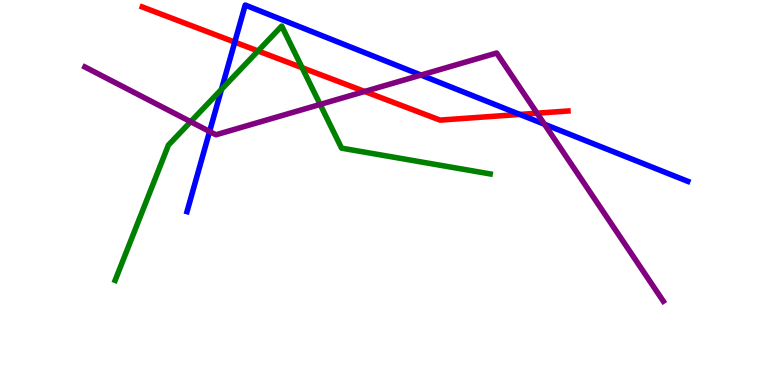[{'lines': ['blue', 'red'], 'intersections': [{'x': 3.03, 'y': 8.91}, {'x': 6.71, 'y': 7.03}]}, {'lines': ['green', 'red'], 'intersections': [{'x': 3.33, 'y': 8.68}, {'x': 3.9, 'y': 8.24}]}, {'lines': ['purple', 'red'], 'intersections': [{'x': 4.71, 'y': 7.62}, {'x': 6.93, 'y': 7.06}]}, {'lines': ['blue', 'green'], 'intersections': [{'x': 2.86, 'y': 7.68}]}, {'lines': ['blue', 'purple'], 'intersections': [{'x': 2.7, 'y': 6.58}, {'x': 5.43, 'y': 8.05}, {'x': 7.03, 'y': 6.77}]}, {'lines': ['green', 'purple'], 'intersections': [{'x': 2.46, 'y': 6.84}, {'x': 4.13, 'y': 7.29}]}]